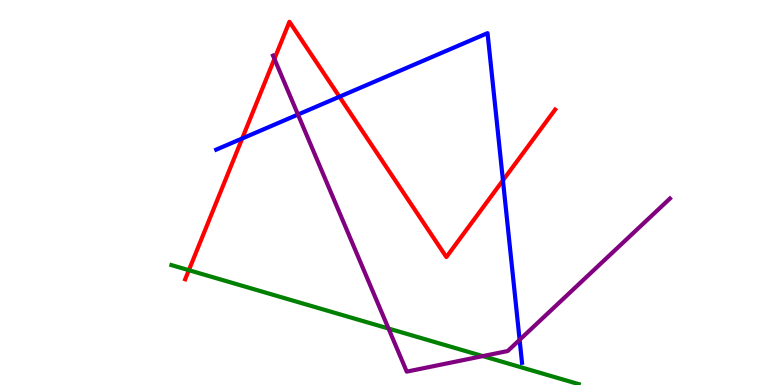[{'lines': ['blue', 'red'], 'intersections': [{'x': 3.12, 'y': 6.4}, {'x': 4.38, 'y': 7.49}, {'x': 6.49, 'y': 5.32}]}, {'lines': ['green', 'red'], 'intersections': [{'x': 2.44, 'y': 2.98}]}, {'lines': ['purple', 'red'], 'intersections': [{'x': 3.54, 'y': 8.47}]}, {'lines': ['blue', 'green'], 'intersections': []}, {'lines': ['blue', 'purple'], 'intersections': [{'x': 3.84, 'y': 7.02}, {'x': 6.7, 'y': 1.17}]}, {'lines': ['green', 'purple'], 'intersections': [{'x': 5.01, 'y': 1.47}, {'x': 6.23, 'y': 0.751}]}]